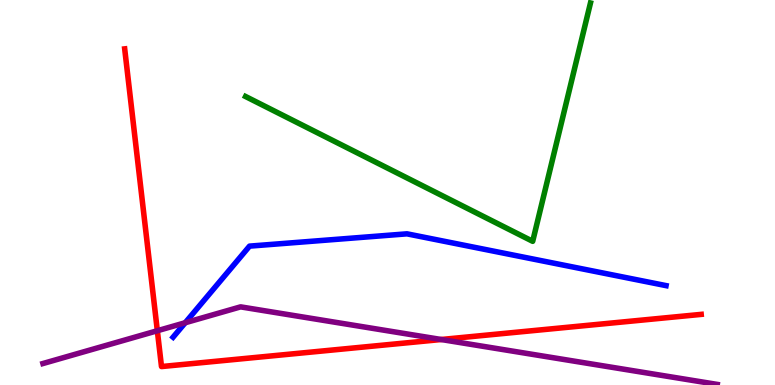[{'lines': ['blue', 'red'], 'intersections': []}, {'lines': ['green', 'red'], 'intersections': []}, {'lines': ['purple', 'red'], 'intersections': [{'x': 2.03, 'y': 1.41}, {'x': 5.69, 'y': 1.18}]}, {'lines': ['blue', 'green'], 'intersections': []}, {'lines': ['blue', 'purple'], 'intersections': [{'x': 2.39, 'y': 1.62}]}, {'lines': ['green', 'purple'], 'intersections': []}]